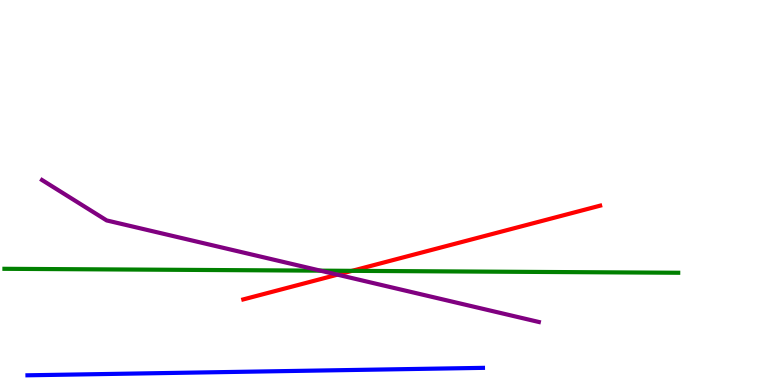[{'lines': ['blue', 'red'], 'intersections': []}, {'lines': ['green', 'red'], 'intersections': [{'x': 4.54, 'y': 2.97}]}, {'lines': ['purple', 'red'], 'intersections': [{'x': 4.35, 'y': 2.87}]}, {'lines': ['blue', 'green'], 'intersections': []}, {'lines': ['blue', 'purple'], 'intersections': []}, {'lines': ['green', 'purple'], 'intersections': [{'x': 4.13, 'y': 2.97}]}]